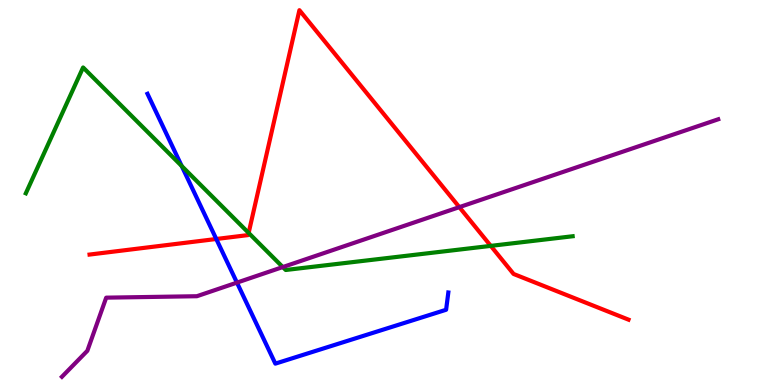[{'lines': ['blue', 'red'], 'intersections': [{'x': 2.79, 'y': 3.79}]}, {'lines': ['green', 'red'], 'intersections': [{'x': 3.21, 'y': 3.95}, {'x': 6.33, 'y': 3.61}]}, {'lines': ['purple', 'red'], 'intersections': [{'x': 5.93, 'y': 4.62}]}, {'lines': ['blue', 'green'], 'intersections': [{'x': 2.34, 'y': 5.69}]}, {'lines': ['blue', 'purple'], 'intersections': [{'x': 3.06, 'y': 2.66}]}, {'lines': ['green', 'purple'], 'intersections': [{'x': 3.65, 'y': 3.06}]}]